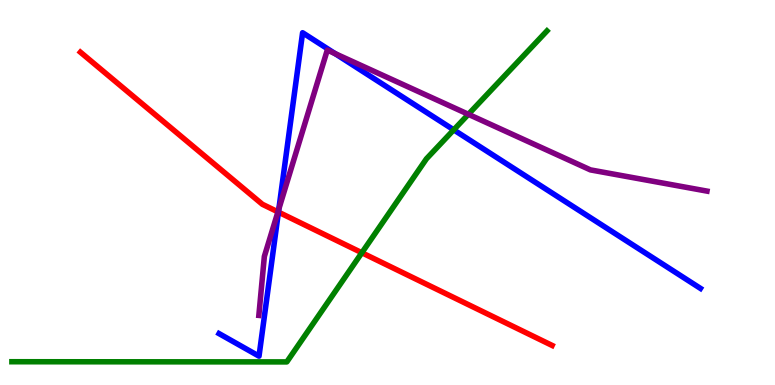[{'lines': ['blue', 'red'], 'intersections': [{'x': 3.59, 'y': 4.49}]}, {'lines': ['green', 'red'], 'intersections': [{'x': 4.67, 'y': 3.44}]}, {'lines': ['purple', 'red'], 'intersections': [{'x': 3.59, 'y': 4.5}]}, {'lines': ['blue', 'green'], 'intersections': [{'x': 5.85, 'y': 6.63}]}, {'lines': ['blue', 'purple'], 'intersections': [{'x': 3.6, 'y': 4.58}, {'x': 4.32, 'y': 8.61}]}, {'lines': ['green', 'purple'], 'intersections': [{'x': 6.04, 'y': 7.03}]}]